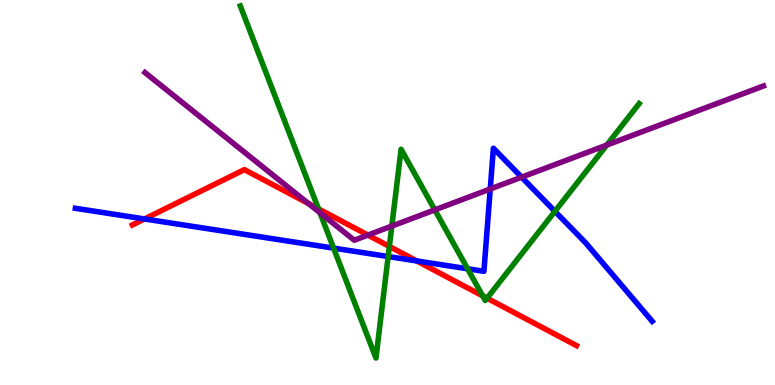[{'lines': ['blue', 'red'], 'intersections': [{'x': 1.86, 'y': 4.31}, {'x': 5.38, 'y': 3.22}]}, {'lines': ['green', 'red'], 'intersections': [{'x': 4.11, 'y': 4.57}, {'x': 5.02, 'y': 3.6}, {'x': 6.23, 'y': 2.31}, {'x': 6.28, 'y': 2.25}]}, {'lines': ['purple', 'red'], 'intersections': [{'x': 3.98, 'y': 4.71}, {'x': 4.75, 'y': 3.89}]}, {'lines': ['blue', 'green'], 'intersections': [{'x': 4.3, 'y': 3.56}, {'x': 5.01, 'y': 3.34}, {'x': 6.03, 'y': 3.02}, {'x': 7.16, 'y': 4.51}]}, {'lines': ['blue', 'purple'], 'intersections': [{'x': 6.33, 'y': 5.09}, {'x': 6.73, 'y': 5.4}]}, {'lines': ['green', 'purple'], 'intersections': [{'x': 4.13, 'y': 4.47}, {'x': 5.06, 'y': 4.13}, {'x': 5.61, 'y': 4.55}, {'x': 7.83, 'y': 6.23}]}]